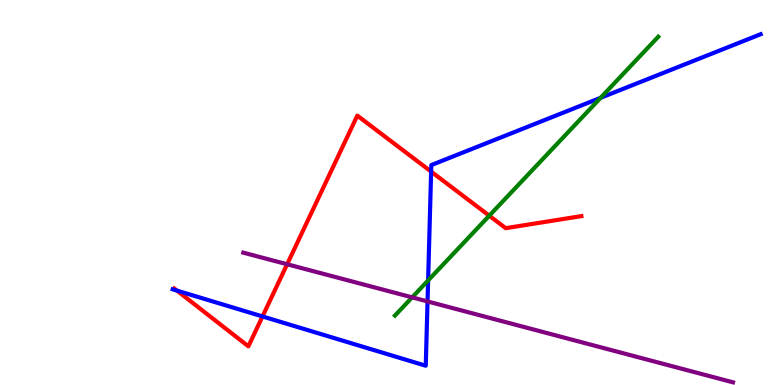[{'lines': ['blue', 'red'], 'intersections': [{'x': 2.28, 'y': 2.45}, {'x': 3.39, 'y': 1.78}, {'x': 5.56, 'y': 5.54}]}, {'lines': ['green', 'red'], 'intersections': [{'x': 6.31, 'y': 4.4}]}, {'lines': ['purple', 'red'], 'intersections': [{'x': 3.7, 'y': 3.14}]}, {'lines': ['blue', 'green'], 'intersections': [{'x': 5.52, 'y': 2.72}, {'x': 7.75, 'y': 7.46}]}, {'lines': ['blue', 'purple'], 'intersections': [{'x': 5.52, 'y': 2.17}]}, {'lines': ['green', 'purple'], 'intersections': [{'x': 5.32, 'y': 2.28}]}]